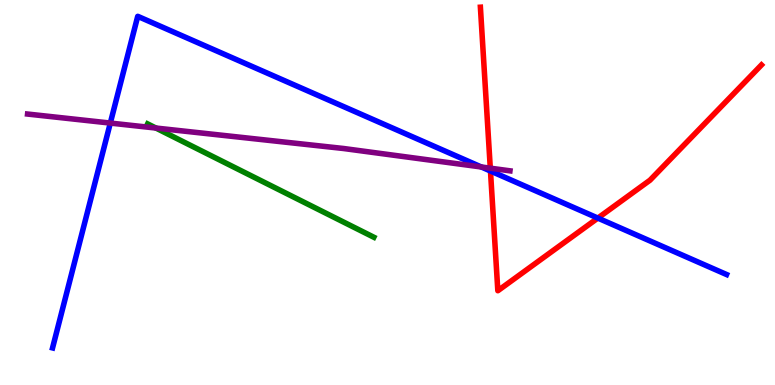[{'lines': ['blue', 'red'], 'intersections': [{'x': 6.33, 'y': 5.56}, {'x': 7.71, 'y': 4.34}]}, {'lines': ['green', 'red'], 'intersections': []}, {'lines': ['purple', 'red'], 'intersections': [{'x': 6.33, 'y': 5.63}]}, {'lines': ['blue', 'green'], 'intersections': []}, {'lines': ['blue', 'purple'], 'intersections': [{'x': 1.42, 'y': 6.8}, {'x': 6.21, 'y': 5.66}]}, {'lines': ['green', 'purple'], 'intersections': [{'x': 2.01, 'y': 6.67}]}]